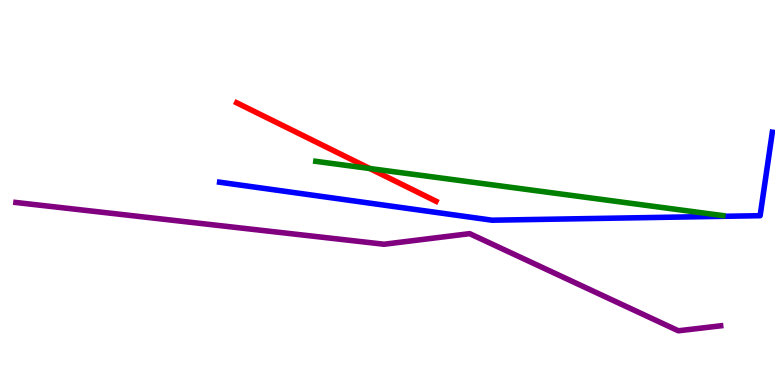[{'lines': ['blue', 'red'], 'intersections': []}, {'lines': ['green', 'red'], 'intersections': [{'x': 4.77, 'y': 5.62}]}, {'lines': ['purple', 'red'], 'intersections': []}, {'lines': ['blue', 'green'], 'intersections': []}, {'lines': ['blue', 'purple'], 'intersections': []}, {'lines': ['green', 'purple'], 'intersections': []}]